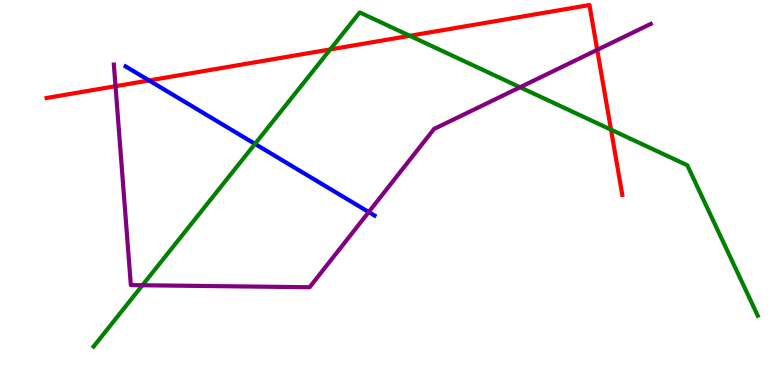[{'lines': ['blue', 'red'], 'intersections': [{'x': 1.92, 'y': 7.91}]}, {'lines': ['green', 'red'], 'intersections': [{'x': 4.26, 'y': 8.72}, {'x': 5.29, 'y': 9.07}, {'x': 7.88, 'y': 6.63}]}, {'lines': ['purple', 'red'], 'intersections': [{'x': 1.49, 'y': 7.76}, {'x': 7.71, 'y': 8.71}]}, {'lines': ['blue', 'green'], 'intersections': [{'x': 3.29, 'y': 6.26}]}, {'lines': ['blue', 'purple'], 'intersections': [{'x': 4.76, 'y': 4.49}]}, {'lines': ['green', 'purple'], 'intersections': [{'x': 1.84, 'y': 2.59}, {'x': 6.71, 'y': 7.73}]}]